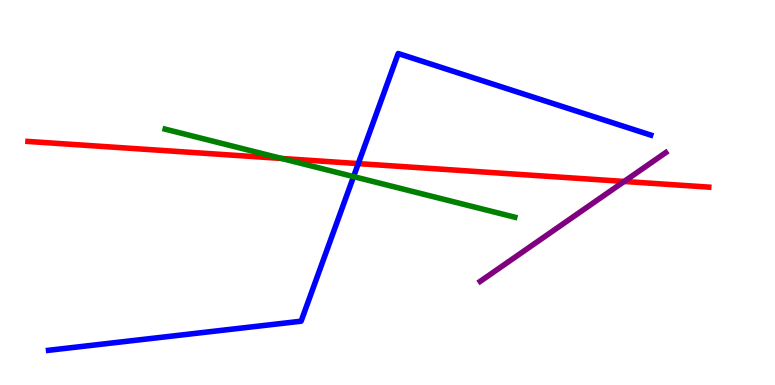[{'lines': ['blue', 'red'], 'intersections': [{'x': 4.62, 'y': 5.75}]}, {'lines': ['green', 'red'], 'intersections': [{'x': 3.63, 'y': 5.88}]}, {'lines': ['purple', 'red'], 'intersections': [{'x': 8.05, 'y': 5.29}]}, {'lines': ['blue', 'green'], 'intersections': [{'x': 4.56, 'y': 5.41}]}, {'lines': ['blue', 'purple'], 'intersections': []}, {'lines': ['green', 'purple'], 'intersections': []}]